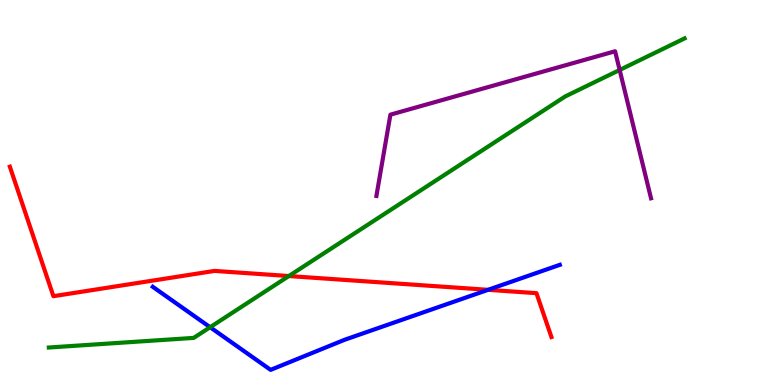[{'lines': ['blue', 'red'], 'intersections': [{'x': 6.3, 'y': 2.47}]}, {'lines': ['green', 'red'], 'intersections': [{'x': 3.73, 'y': 2.83}]}, {'lines': ['purple', 'red'], 'intersections': []}, {'lines': ['blue', 'green'], 'intersections': [{'x': 2.71, 'y': 1.5}]}, {'lines': ['blue', 'purple'], 'intersections': []}, {'lines': ['green', 'purple'], 'intersections': [{'x': 8.0, 'y': 8.18}]}]